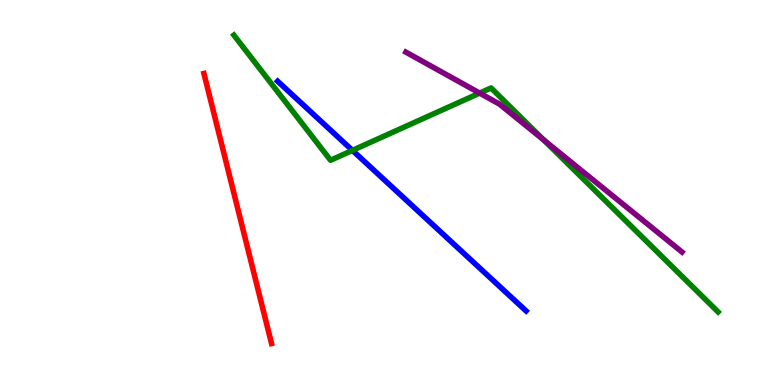[{'lines': ['blue', 'red'], 'intersections': []}, {'lines': ['green', 'red'], 'intersections': []}, {'lines': ['purple', 'red'], 'intersections': []}, {'lines': ['blue', 'green'], 'intersections': [{'x': 4.55, 'y': 6.09}]}, {'lines': ['blue', 'purple'], 'intersections': []}, {'lines': ['green', 'purple'], 'intersections': [{'x': 6.19, 'y': 7.58}, {'x': 7.02, 'y': 6.36}]}]